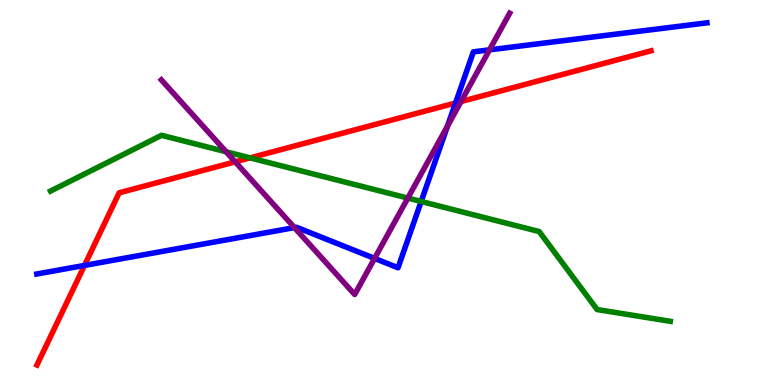[{'lines': ['blue', 'red'], 'intersections': [{'x': 1.09, 'y': 3.11}, {'x': 5.88, 'y': 7.32}]}, {'lines': ['green', 'red'], 'intersections': [{'x': 3.23, 'y': 5.9}]}, {'lines': ['purple', 'red'], 'intersections': [{'x': 3.03, 'y': 5.8}, {'x': 5.95, 'y': 7.36}]}, {'lines': ['blue', 'green'], 'intersections': [{'x': 5.43, 'y': 4.77}]}, {'lines': ['blue', 'purple'], 'intersections': [{'x': 3.8, 'y': 4.09}, {'x': 4.83, 'y': 3.29}, {'x': 5.77, 'y': 6.72}, {'x': 6.32, 'y': 8.71}]}, {'lines': ['green', 'purple'], 'intersections': [{'x': 2.92, 'y': 6.06}, {'x': 5.26, 'y': 4.86}]}]